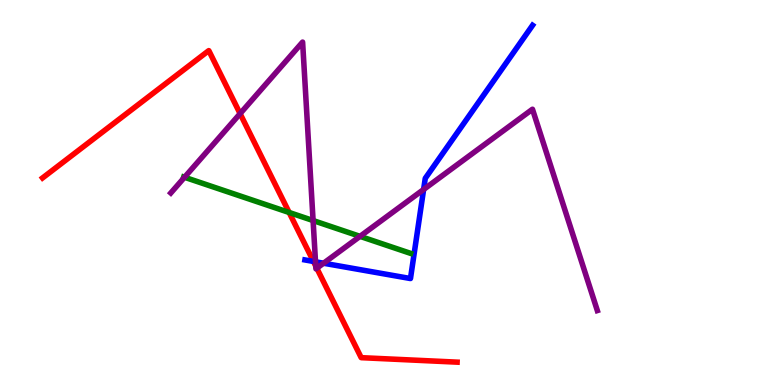[{'lines': ['blue', 'red'], 'intersections': [{'x': 4.04, 'y': 3.21}]}, {'lines': ['green', 'red'], 'intersections': [{'x': 3.73, 'y': 4.48}]}, {'lines': ['purple', 'red'], 'intersections': [{'x': 3.1, 'y': 7.05}, {'x': 4.07, 'y': 3.09}, {'x': 4.09, 'y': 3.03}]}, {'lines': ['blue', 'green'], 'intersections': []}, {'lines': ['blue', 'purple'], 'intersections': [{'x': 4.07, 'y': 3.2}, {'x': 4.17, 'y': 3.16}, {'x': 5.47, 'y': 5.08}]}, {'lines': ['green', 'purple'], 'intersections': [{'x': 2.38, 'y': 5.4}, {'x': 4.04, 'y': 4.27}, {'x': 4.65, 'y': 3.86}]}]